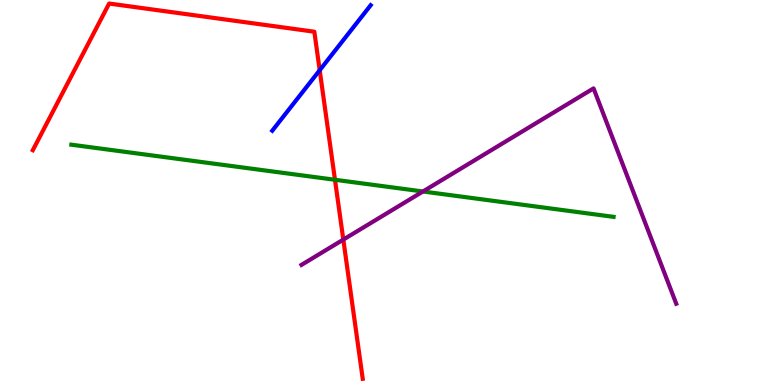[{'lines': ['blue', 'red'], 'intersections': [{'x': 4.13, 'y': 8.18}]}, {'lines': ['green', 'red'], 'intersections': [{'x': 4.32, 'y': 5.33}]}, {'lines': ['purple', 'red'], 'intersections': [{'x': 4.43, 'y': 3.78}]}, {'lines': ['blue', 'green'], 'intersections': []}, {'lines': ['blue', 'purple'], 'intersections': []}, {'lines': ['green', 'purple'], 'intersections': [{'x': 5.46, 'y': 5.03}]}]